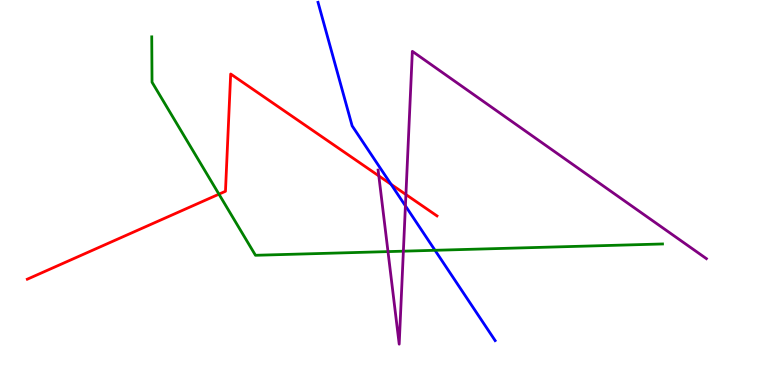[{'lines': ['blue', 'red'], 'intersections': [{'x': 5.05, 'y': 5.21}]}, {'lines': ['green', 'red'], 'intersections': [{'x': 2.83, 'y': 4.96}]}, {'lines': ['purple', 'red'], 'intersections': [{'x': 4.89, 'y': 5.43}, {'x': 5.24, 'y': 4.95}]}, {'lines': ['blue', 'green'], 'intersections': [{'x': 5.61, 'y': 3.5}]}, {'lines': ['blue', 'purple'], 'intersections': [{'x': 5.23, 'y': 4.65}]}, {'lines': ['green', 'purple'], 'intersections': [{'x': 5.01, 'y': 3.46}, {'x': 5.2, 'y': 3.48}]}]